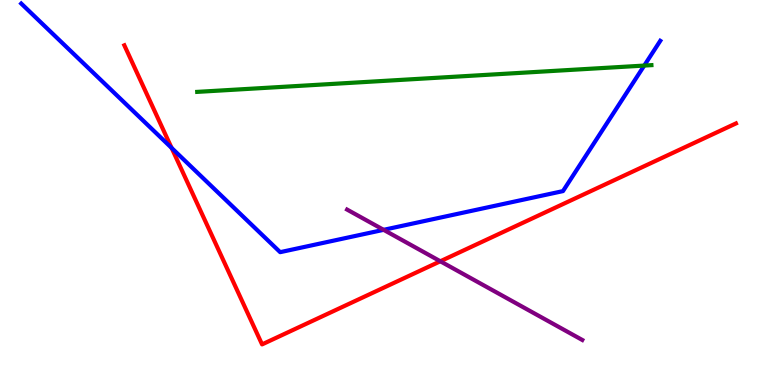[{'lines': ['blue', 'red'], 'intersections': [{'x': 2.21, 'y': 6.16}]}, {'lines': ['green', 'red'], 'intersections': []}, {'lines': ['purple', 'red'], 'intersections': [{'x': 5.68, 'y': 3.21}]}, {'lines': ['blue', 'green'], 'intersections': [{'x': 8.31, 'y': 8.3}]}, {'lines': ['blue', 'purple'], 'intersections': [{'x': 4.95, 'y': 4.03}]}, {'lines': ['green', 'purple'], 'intersections': []}]